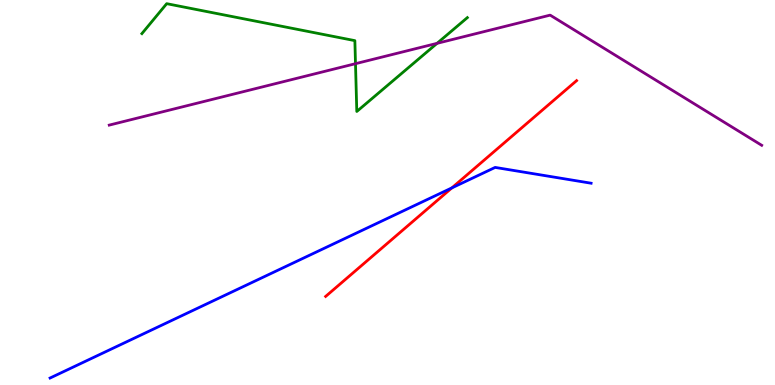[{'lines': ['blue', 'red'], 'intersections': [{'x': 5.83, 'y': 5.12}]}, {'lines': ['green', 'red'], 'intersections': []}, {'lines': ['purple', 'red'], 'intersections': []}, {'lines': ['blue', 'green'], 'intersections': []}, {'lines': ['blue', 'purple'], 'intersections': []}, {'lines': ['green', 'purple'], 'intersections': [{'x': 4.59, 'y': 8.35}, {'x': 5.64, 'y': 8.87}]}]